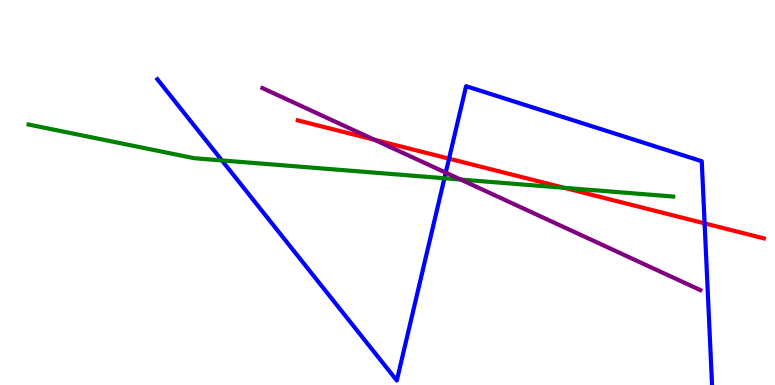[{'lines': ['blue', 'red'], 'intersections': [{'x': 5.79, 'y': 5.88}, {'x': 9.09, 'y': 4.2}]}, {'lines': ['green', 'red'], 'intersections': [{'x': 7.28, 'y': 5.12}]}, {'lines': ['purple', 'red'], 'intersections': [{'x': 4.83, 'y': 6.37}]}, {'lines': ['blue', 'green'], 'intersections': [{'x': 2.86, 'y': 5.83}, {'x': 5.73, 'y': 5.37}]}, {'lines': ['blue', 'purple'], 'intersections': [{'x': 5.75, 'y': 5.52}]}, {'lines': ['green', 'purple'], 'intersections': [{'x': 5.94, 'y': 5.34}]}]